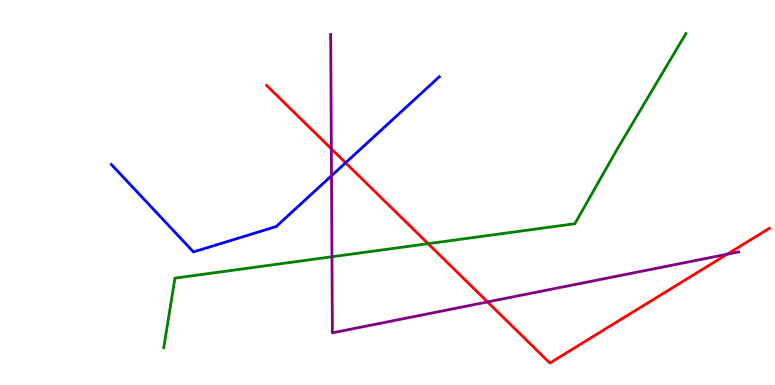[{'lines': ['blue', 'red'], 'intersections': [{'x': 4.46, 'y': 5.77}]}, {'lines': ['green', 'red'], 'intersections': [{'x': 5.52, 'y': 3.67}]}, {'lines': ['purple', 'red'], 'intersections': [{'x': 4.28, 'y': 6.13}, {'x': 6.29, 'y': 2.16}, {'x': 9.38, 'y': 3.4}]}, {'lines': ['blue', 'green'], 'intersections': []}, {'lines': ['blue', 'purple'], 'intersections': [{'x': 4.28, 'y': 5.43}]}, {'lines': ['green', 'purple'], 'intersections': [{'x': 4.28, 'y': 3.33}]}]